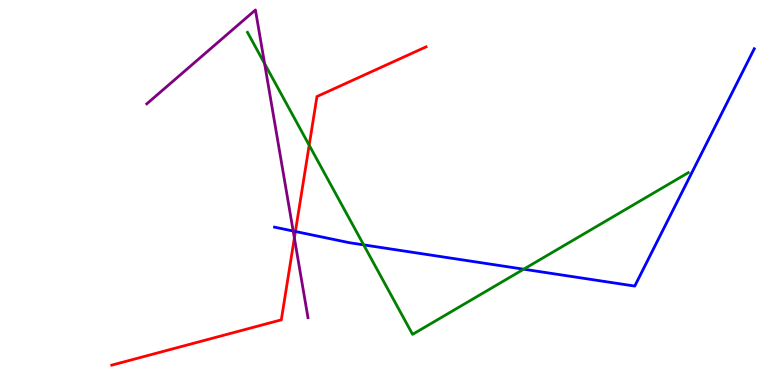[{'lines': ['blue', 'red'], 'intersections': [{'x': 3.81, 'y': 3.99}]}, {'lines': ['green', 'red'], 'intersections': [{'x': 3.99, 'y': 6.23}]}, {'lines': ['purple', 'red'], 'intersections': [{'x': 3.8, 'y': 3.82}]}, {'lines': ['blue', 'green'], 'intersections': [{'x': 4.69, 'y': 3.64}, {'x': 6.76, 'y': 3.01}]}, {'lines': ['blue', 'purple'], 'intersections': [{'x': 3.78, 'y': 4.0}]}, {'lines': ['green', 'purple'], 'intersections': [{'x': 3.41, 'y': 8.35}]}]